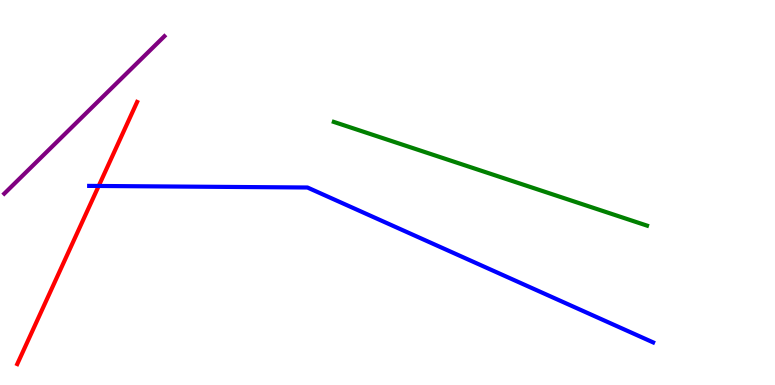[{'lines': ['blue', 'red'], 'intersections': [{'x': 1.27, 'y': 5.17}]}, {'lines': ['green', 'red'], 'intersections': []}, {'lines': ['purple', 'red'], 'intersections': []}, {'lines': ['blue', 'green'], 'intersections': []}, {'lines': ['blue', 'purple'], 'intersections': []}, {'lines': ['green', 'purple'], 'intersections': []}]